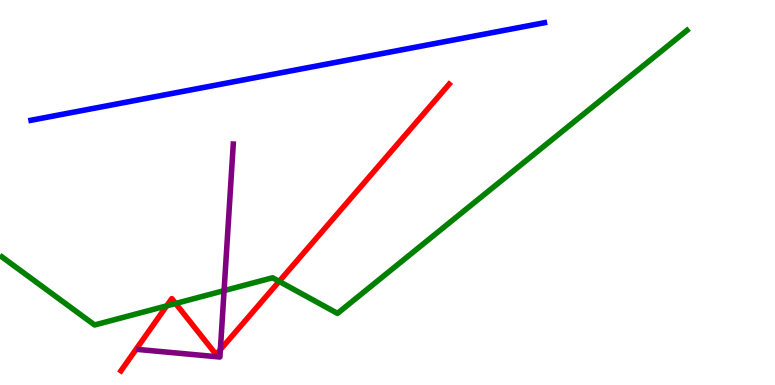[{'lines': ['blue', 'red'], 'intersections': []}, {'lines': ['green', 'red'], 'intersections': [{'x': 2.15, 'y': 2.06}, {'x': 2.27, 'y': 2.12}, {'x': 3.6, 'y': 2.69}]}, {'lines': ['purple', 'red'], 'intersections': [{'x': 2.84, 'y': 0.92}]}, {'lines': ['blue', 'green'], 'intersections': []}, {'lines': ['blue', 'purple'], 'intersections': []}, {'lines': ['green', 'purple'], 'intersections': [{'x': 2.89, 'y': 2.45}]}]